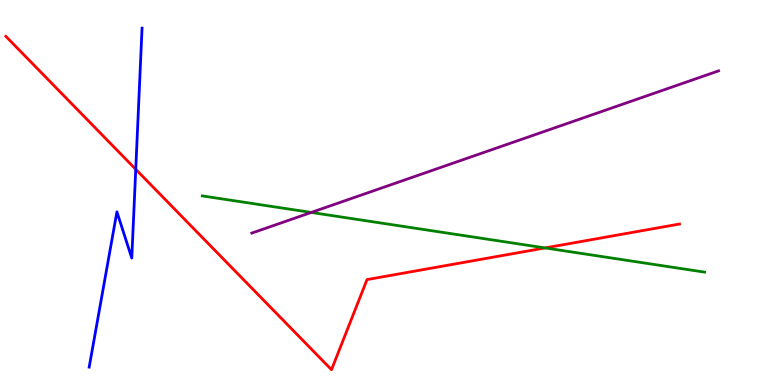[{'lines': ['blue', 'red'], 'intersections': [{'x': 1.75, 'y': 5.6}]}, {'lines': ['green', 'red'], 'intersections': [{'x': 7.03, 'y': 3.56}]}, {'lines': ['purple', 'red'], 'intersections': []}, {'lines': ['blue', 'green'], 'intersections': []}, {'lines': ['blue', 'purple'], 'intersections': []}, {'lines': ['green', 'purple'], 'intersections': [{'x': 4.02, 'y': 4.48}]}]